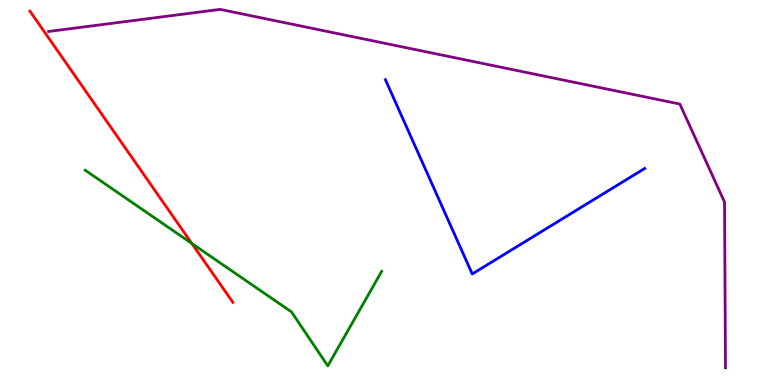[{'lines': ['blue', 'red'], 'intersections': []}, {'lines': ['green', 'red'], 'intersections': [{'x': 2.48, 'y': 3.68}]}, {'lines': ['purple', 'red'], 'intersections': []}, {'lines': ['blue', 'green'], 'intersections': []}, {'lines': ['blue', 'purple'], 'intersections': []}, {'lines': ['green', 'purple'], 'intersections': []}]